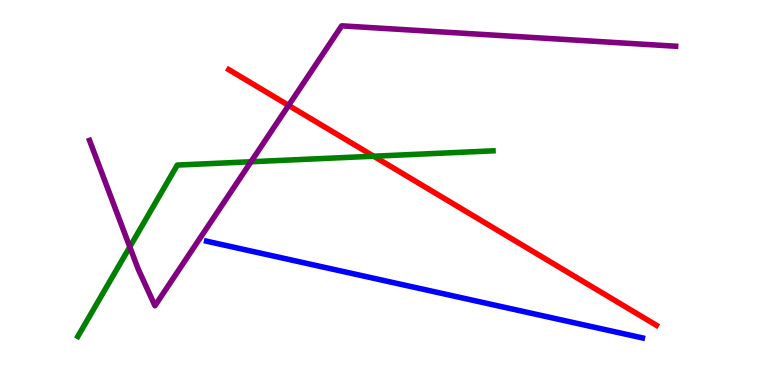[{'lines': ['blue', 'red'], 'intersections': []}, {'lines': ['green', 'red'], 'intersections': [{'x': 4.82, 'y': 5.94}]}, {'lines': ['purple', 'red'], 'intersections': [{'x': 3.72, 'y': 7.26}]}, {'lines': ['blue', 'green'], 'intersections': []}, {'lines': ['blue', 'purple'], 'intersections': []}, {'lines': ['green', 'purple'], 'intersections': [{'x': 1.67, 'y': 3.59}, {'x': 3.24, 'y': 5.8}]}]